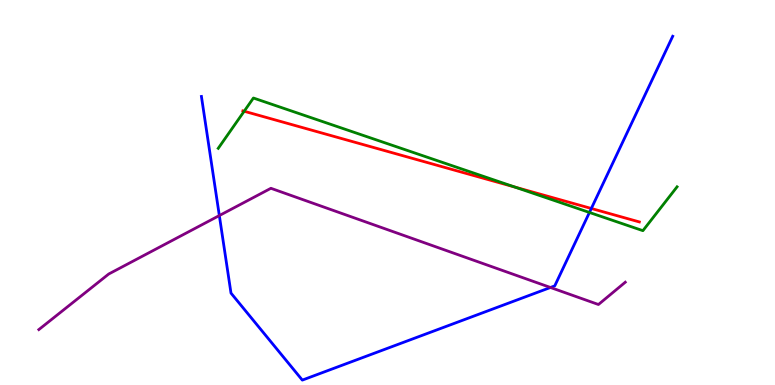[{'lines': ['blue', 'red'], 'intersections': [{'x': 7.63, 'y': 4.58}]}, {'lines': ['green', 'red'], 'intersections': [{'x': 3.15, 'y': 7.11}, {'x': 6.64, 'y': 5.14}]}, {'lines': ['purple', 'red'], 'intersections': []}, {'lines': ['blue', 'green'], 'intersections': [{'x': 7.61, 'y': 4.48}]}, {'lines': ['blue', 'purple'], 'intersections': [{'x': 2.83, 'y': 4.4}, {'x': 7.1, 'y': 2.53}]}, {'lines': ['green', 'purple'], 'intersections': []}]